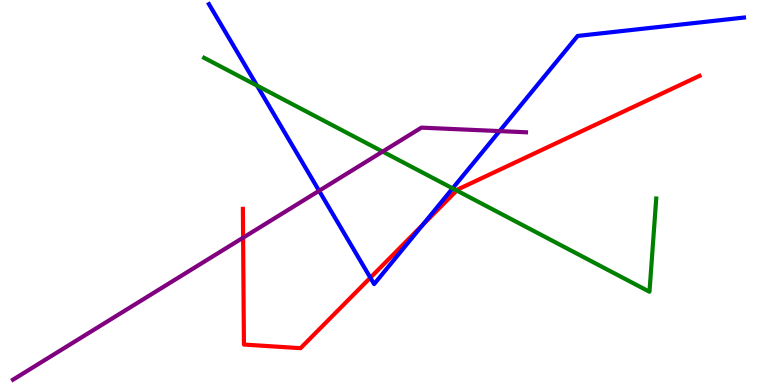[{'lines': ['blue', 'red'], 'intersections': [{'x': 4.78, 'y': 2.79}, {'x': 5.45, 'y': 4.16}]}, {'lines': ['green', 'red'], 'intersections': [{'x': 5.89, 'y': 5.05}]}, {'lines': ['purple', 'red'], 'intersections': [{'x': 3.14, 'y': 3.83}]}, {'lines': ['blue', 'green'], 'intersections': [{'x': 3.32, 'y': 7.78}, {'x': 5.84, 'y': 5.11}]}, {'lines': ['blue', 'purple'], 'intersections': [{'x': 4.12, 'y': 5.04}, {'x': 6.45, 'y': 6.59}]}, {'lines': ['green', 'purple'], 'intersections': [{'x': 4.94, 'y': 6.06}]}]